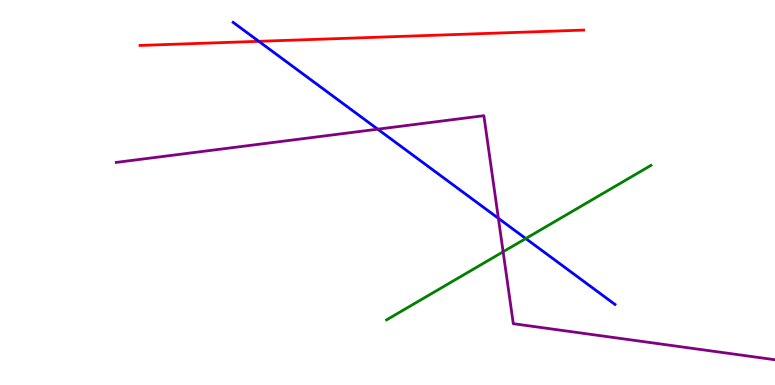[{'lines': ['blue', 'red'], 'intersections': [{'x': 3.34, 'y': 8.93}]}, {'lines': ['green', 'red'], 'intersections': []}, {'lines': ['purple', 'red'], 'intersections': []}, {'lines': ['blue', 'green'], 'intersections': [{'x': 6.78, 'y': 3.8}]}, {'lines': ['blue', 'purple'], 'intersections': [{'x': 4.87, 'y': 6.64}, {'x': 6.43, 'y': 4.33}]}, {'lines': ['green', 'purple'], 'intersections': [{'x': 6.49, 'y': 3.46}]}]